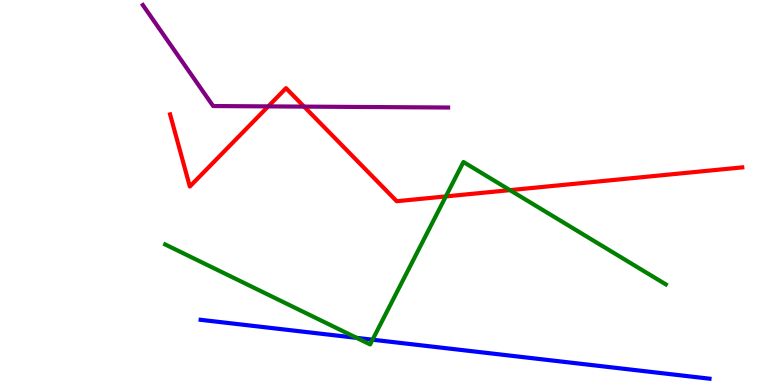[{'lines': ['blue', 'red'], 'intersections': []}, {'lines': ['green', 'red'], 'intersections': [{'x': 5.75, 'y': 4.9}, {'x': 6.58, 'y': 5.06}]}, {'lines': ['purple', 'red'], 'intersections': [{'x': 3.46, 'y': 7.24}, {'x': 3.92, 'y': 7.23}]}, {'lines': ['blue', 'green'], 'intersections': [{'x': 4.6, 'y': 1.22}, {'x': 4.81, 'y': 1.18}]}, {'lines': ['blue', 'purple'], 'intersections': []}, {'lines': ['green', 'purple'], 'intersections': []}]